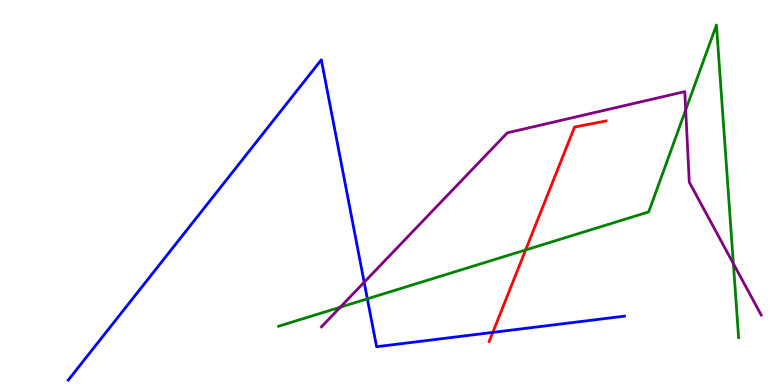[{'lines': ['blue', 'red'], 'intersections': [{'x': 6.36, 'y': 1.37}]}, {'lines': ['green', 'red'], 'intersections': [{'x': 6.78, 'y': 3.51}]}, {'lines': ['purple', 'red'], 'intersections': []}, {'lines': ['blue', 'green'], 'intersections': [{'x': 4.74, 'y': 2.24}]}, {'lines': ['blue', 'purple'], 'intersections': [{'x': 4.7, 'y': 2.67}]}, {'lines': ['green', 'purple'], 'intersections': [{'x': 4.39, 'y': 2.02}, {'x': 8.85, 'y': 7.15}, {'x': 9.46, 'y': 3.15}]}]